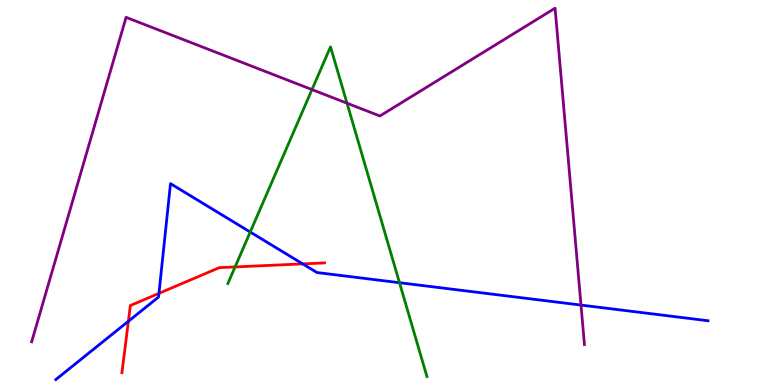[{'lines': ['blue', 'red'], 'intersections': [{'x': 1.66, 'y': 1.66}, {'x': 2.05, 'y': 2.38}, {'x': 3.91, 'y': 3.15}]}, {'lines': ['green', 'red'], 'intersections': [{'x': 3.03, 'y': 3.07}]}, {'lines': ['purple', 'red'], 'intersections': []}, {'lines': ['blue', 'green'], 'intersections': [{'x': 3.23, 'y': 3.97}, {'x': 5.15, 'y': 2.66}]}, {'lines': ['blue', 'purple'], 'intersections': [{'x': 7.5, 'y': 2.08}]}, {'lines': ['green', 'purple'], 'intersections': [{'x': 4.03, 'y': 7.67}, {'x': 4.48, 'y': 7.32}]}]